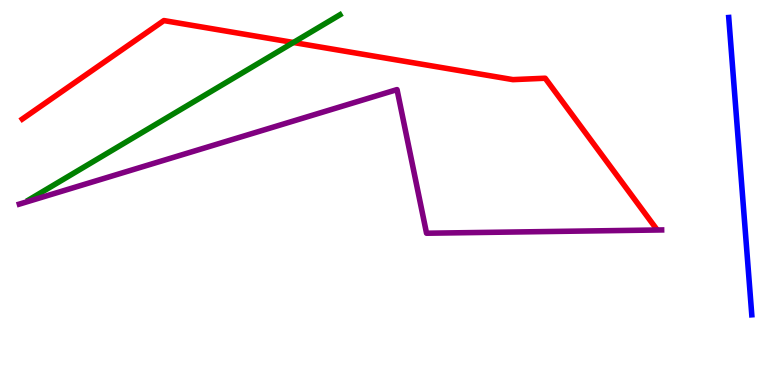[{'lines': ['blue', 'red'], 'intersections': []}, {'lines': ['green', 'red'], 'intersections': [{'x': 3.79, 'y': 8.9}]}, {'lines': ['purple', 'red'], 'intersections': []}, {'lines': ['blue', 'green'], 'intersections': []}, {'lines': ['blue', 'purple'], 'intersections': []}, {'lines': ['green', 'purple'], 'intersections': []}]